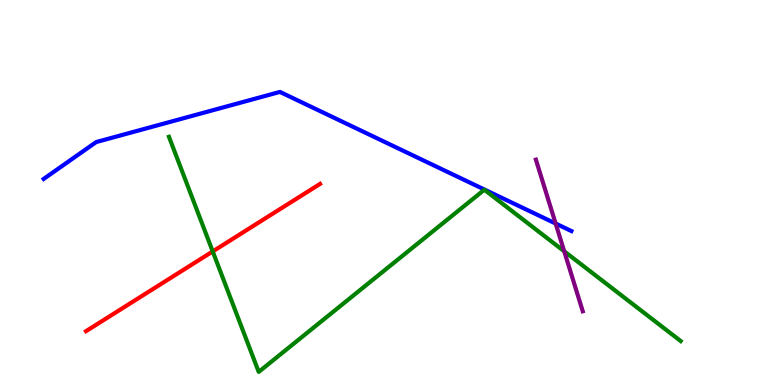[{'lines': ['blue', 'red'], 'intersections': []}, {'lines': ['green', 'red'], 'intersections': [{'x': 2.74, 'y': 3.47}]}, {'lines': ['purple', 'red'], 'intersections': []}, {'lines': ['blue', 'green'], 'intersections': []}, {'lines': ['blue', 'purple'], 'intersections': [{'x': 7.17, 'y': 4.19}]}, {'lines': ['green', 'purple'], 'intersections': [{'x': 7.28, 'y': 3.47}]}]